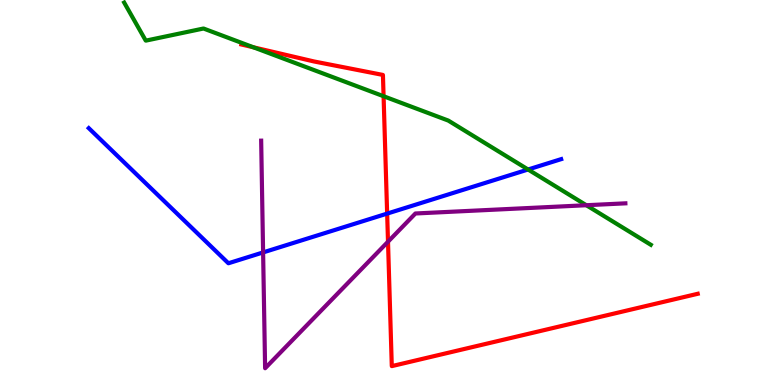[{'lines': ['blue', 'red'], 'intersections': [{'x': 5.0, 'y': 4.45}]}, {'lines': ['green', 'red'], 'intersections': [{'x': 3.27, 'y': 8.77}, {'x': 4.95, 'y': 7.5}]}, {'lines': ['purple', 'red'], 'intersections': [{'x': 5.01, 'y': 3.72}]}, {'lines': ['blue', 'green'], 'intersections': [{'x': 6.81, 'y': 5.6}]}, {'lines': ['blue', 'purple'], 'intersections': [{'x': 3.39, 'y': 3.44}]}, {'lines': ['green', 'purple'], 'intersections': [{'x': 7.57, 'y': 4.67}]}]